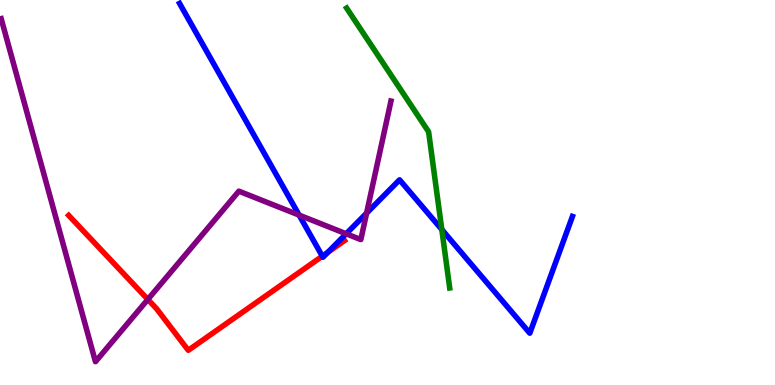[{'lines': ['blue', 'red'], 'intersections': [{'x': 4.16, 'y': 3.35}, {'x': 4.23, 'y': 3.45}]}, {'lines': ['green', 'red'], 'intersections': []}, {'lines': ['purple', 'red'], 'intersections': [{'x': 1.91, 'y': 2.22}]}, {'lines': ['blue', 'green'], 'intersections': [{'x': 5.7, 'y': 4.04}]}, {'lines': ['blue', 'purple'], 'intersections': [{'x': 3.86, 'y': 4.41}, {'x': 4.47, 'y': 3.93}, {'x': 4.73, 'y': 4.46}]}, {'lines': ['green', 'purple'], 'intersections': []}]